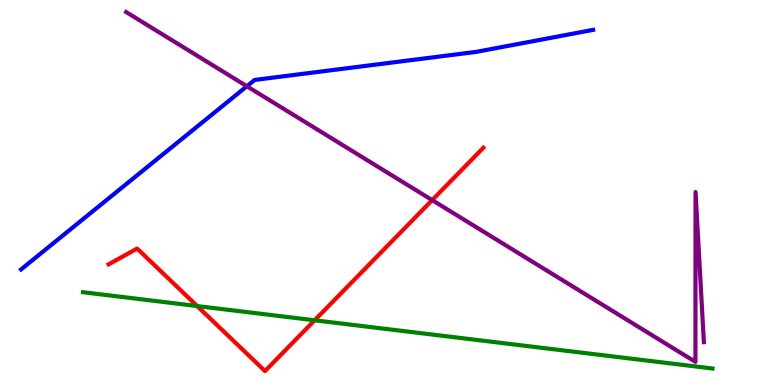[{'lines': ['blue', 'red'], 'intersections': []}, {'lines': ['green', 'red'], 'intersections': [{'x': 2.54, 'y': 2.05}, {'x': 4.06, 'y': 1.68}]}, {'lines': ['purple', 'red'], 'intersections': [{'x': 5.58, 'y': 4.8}]}, {'lines': ['blue', 'green'], 'intersections': []}, {'lines': ['blue', 'purple'], 'intersections': [{'x': 3.19, 'y': 7.76}]}, {'lines': ['green', 'purple'], 'intersections': []}]